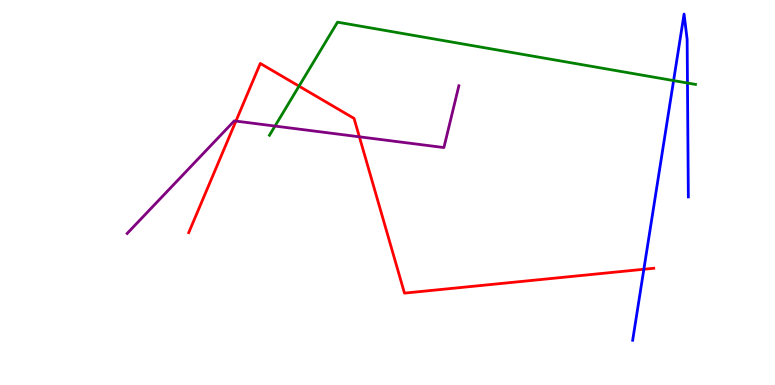[{'lines': ['blue', 'red'], 'intersections': [{'x': 8.31, 'y': 3.01}]}, {'lines': ['green', 'red'], 'intersections': [{'x': 3.86, 'y': 7.76}]}, {'lines': ['purple', 'red'], 'intersections': [{'x': 3.04, 'y': 6.85}, {'x': 4.64, 'y': 6.45}]}, {'lines': ['blue', 'green'], 'intersections': [{'x': 8.69, 'y': 7.91}, {'x': 8.87, 'y': 7.84}]}, {'lines': ['blue', 'purple'], 'intersections': []}, {'lines': ['green', 'purple'], 'intersections': [{'x': 3.55, 'y': 6.73}]}]